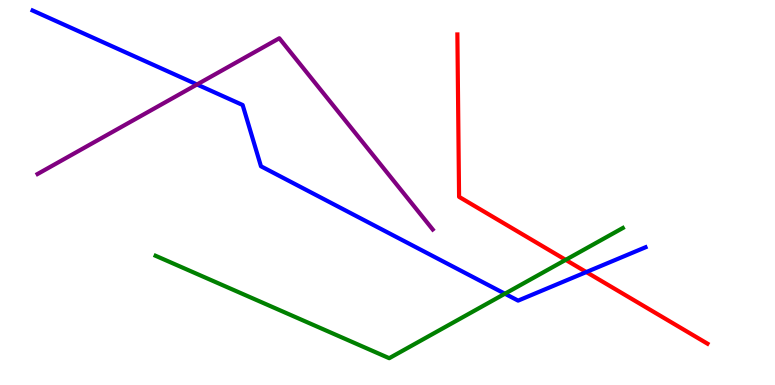[{'lines': ['blue', 'red'], 'intersections': [{'x': 7.57, 'y': 2.93}]}, {'lines': ['green', 'red'], 'intersections': [{'x': 7.3, 'y': 3.25}]}, {'lines': ['purple', 'red'], 'intersections': []}, {'lines': ['blue', 'green'], 'intersections': [{'x': 6.51, 'y': 2.37}]}, {'lines': ['blue', 'purple'], 'intersections': [{'x': 2.54, 'y': 7.81}]}, {'lines': ['green', 'purple'], 'intersections': []}]